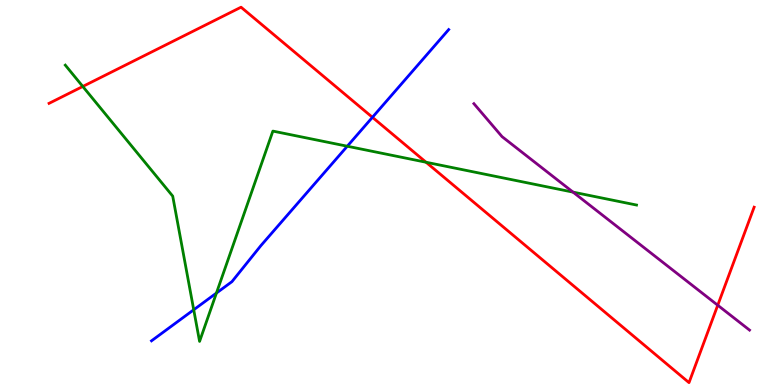[{'lines': ['blue', 'red'], 'intersections': [{'x': 4.81, 'y': 6.95}]}, {'lines': ['green', 'red'], 'intersections': [{'x': 1.07, 'y': 7.75}, {'x': 5.5, 'y': 5.79}]}, {'lines': ['purple', 'red'], 'intersections': [{'x': 9.26, 'y': 2.07}]}, {'lines': ['blue', 'green'], 'intersections': [{'x': 2.5, 'y': 1.95}, {'x': 2.79, 'y': 2.39}, {'x': 4.48, 'y': 6.2}]}, {'lines': ['blue', 'purple'], 'intersections': []}, {'lines': ['green', 'purple'], 'intersections': [{'x': 7.39, 'y': 5.01}]}]